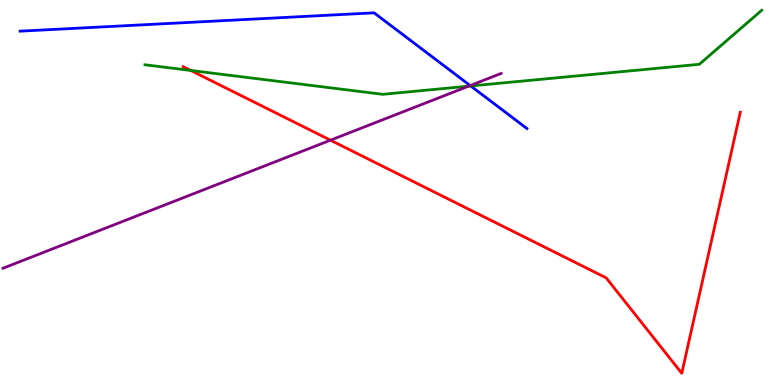[{'lines': ['blue', 'red'], 'intersections': []}, {'lines': ['green', 'red'], 'intersections': [{'x': 2.46, 'y': 8.17}]}, {'lines': ['purple', 'red'], 'intersections': [{'x': 4.26, 'y': 6.36}]}, {'lines': ['blue', 'green'], 'intersections': [{'x': 6.07, 'y': 7.77}]}, {'lines': ['blue', 'purple'], 'intersections': [{'x': 6.07, 'y': 7.78}]}, {'lines': ['green', 'purple'], 'intersections': [{'x': 6.05, 'y': 7.76}]}]